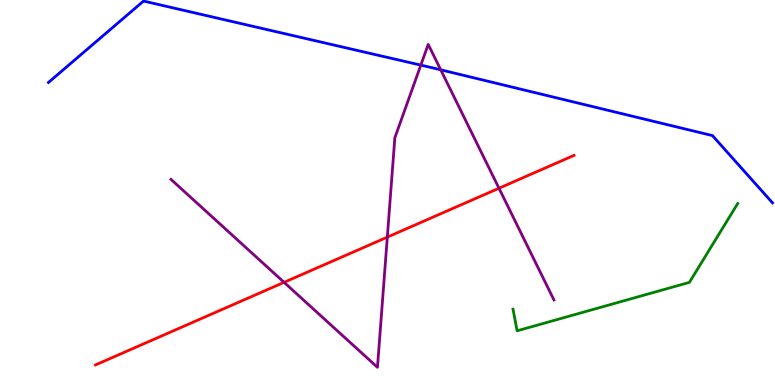[{'lines': ['blue', 'red'], 'intersections': []}, {'lines': ['green', 'red'], 'intersections': []}, {'lines': ['purple', 'red'], 'intersections': [{'x': 3.67, 'y': 2.67}, {'x': 5.0, 'y': 3.84}, {'x': 6.44, 'y': 5.11}]}, {'lines': ['blue', 'green'], 'intersections': []}, {'lines': ['blue', 'purple'], 'intersections': [{'x': 5.43, 'y': 8.31}, {'x': 5.69, 'y': 8.19}]}, {'lines': ['green', 'purple'], 'intersections': []}]